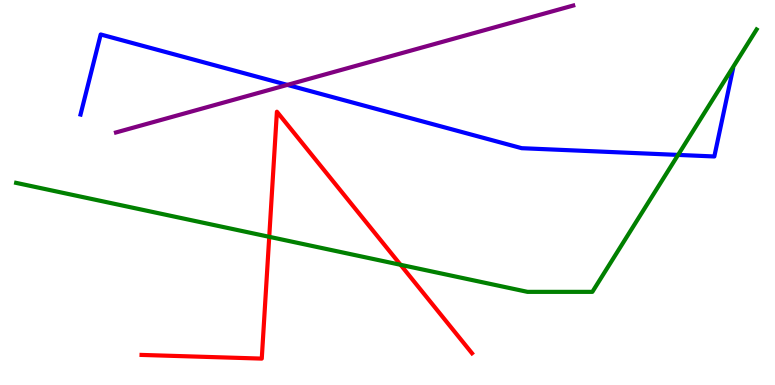[{'lines': ['blue', 'red'], 'intersections': []}, {'lines': ['green', 'red'], 'intersections': [{'x': 3.47, 'y': 3.85}, {'x': 5.17, 'y': 3.12}]}, {'lines': ['purple', 'red'], 'intersections': []}, {'lines': ['blue', 'green'], 'intersections': [{'x': 8.75, 'y': 5.98}]}, {'lines': ['blue', 'purple'], 'intersections': [{'x': 3.71, 'y': 7.8}]}, {'lines': ['green', 'purple'], 'intersections': []}]